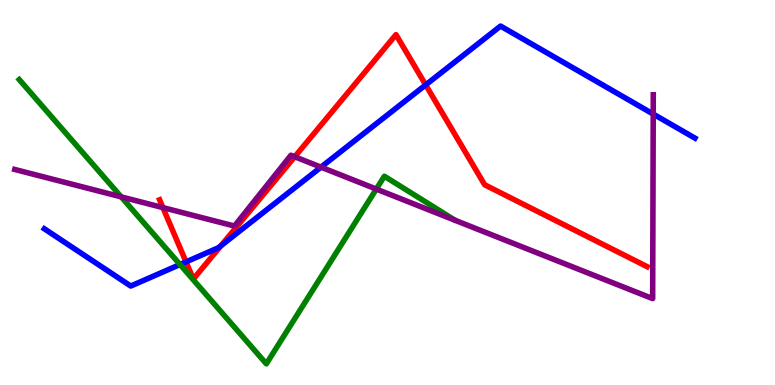[{'lines': ['blue', 'red'], 'intersections': [{'x': 2.4, 'y': 3.2}, {'x': 2.85, 'y': 3.62}, {'x': 5.49, 'y': 7.79}]}, {'lines': ['green', 'red'], 'intersections': []}, {'lines': ['purple', 'red'], 'intersections': [{'x': 2.1, 'y': 4.61}, {'x': 3.8, 'y': 5.93}]}, {'lines': ['blue', 'green'], 'intersections': [{'x': 2.32, 'y': 3.13}]}, {'lines': ['blue', 'purple'], 'intersections': [{'x': 4.14, 'y': 5.66}, {'x': 8.43, 'y': 7.04}]}, {'lines': ['green', 'purple'], 'intersections': [{'x': 1.56, 'y': 4.89}, {'x': 4.86, 'y': 5.09}]}]